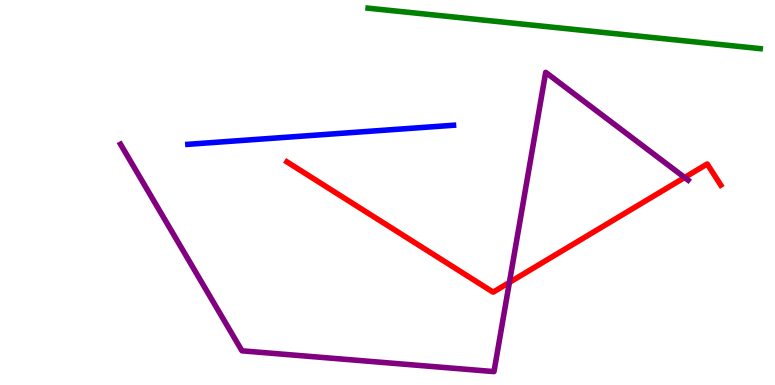[{'lines': ['blue', 'red'], 'intersections': []}, {'lines': ['green', 'red'], 'intersections': []}, {'lines': ['purple', 'red'], 'intersections': [{'x': 6.57, 'y': 2.66}, {'x': 8.83, 'y': 5.39}]}, {'lines': ['blue', 'green'], 'intersections': []}, {'lines': ['blue', 'purple'], 'intersections': []}, {'lines': ['green', 'purple'], 'intersections': []}]